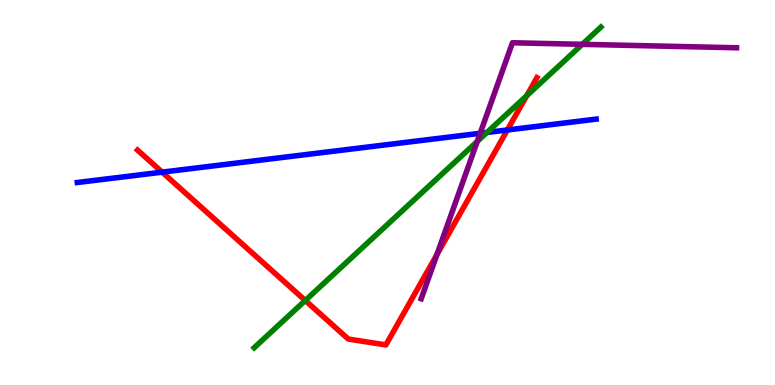[{'lines': ['blue', 'red'], 'intersections': [{'x': 2.09, 'y': 5.53}, {'x': 6.55, 'y': 6.62}]}, {'lines': ['green', 'red'], 'intersections': [{'x': 3.94, 'y': 2.2}, {'x': 6.8, 'y': 7.51}]}, {'lines': ['purple', 'red'], 'intersections': [{'x': 5.64, 'y': 3.39}]}, {'lines': ['blue', 'green'], 'intersections': [{'x': 6.28, 'y': 6.56}]}, {'lines': ['blue', 'purple'], 'intersections': [{'x': 6.2, 'y': 6.54}]}, {'lines': ['green', 'purple'], 'intersections': [{'x': 6.16, 'y': 6.33}, {'x': 7.51, 'y': 8.85}]}]